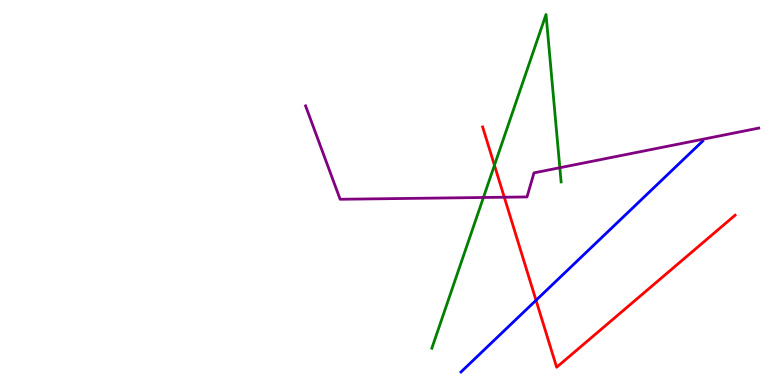[{'lines': ['blue', 'red'], 'intersections': [{'x': 6.92, 'y': 2.2}]}, {'lines': ['green', 'red'], 'intersections': [{'x': 6.38, 'y': 5.71}]}, {'lines': ['purple', 'red'], 'intersections': [{'x': 6.51, 'y': 4.88}]}, {'lines': ['blue', 'green'], 'intersections': []}, {'lines': ['blue', 'purple'], 'intersections': []}, {'lines': ['green', 'purple'], 'intersections': [{'x': 6.24, 'y': 4.87}, {'x': 7.22, 'y': 5.64}]}]